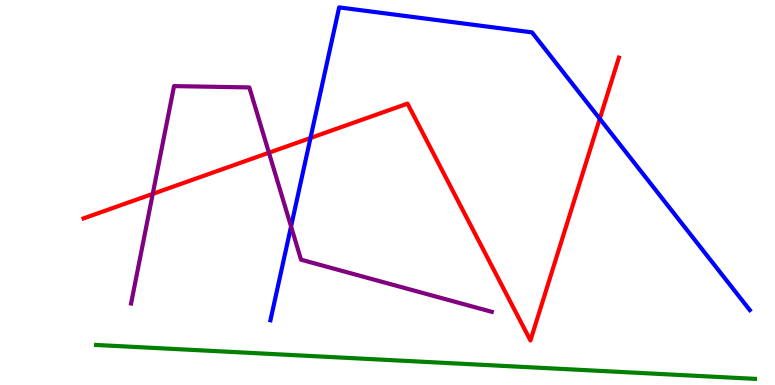[{'lines': ['blue', 'red'], 'intersections': [{'x': 4.01, 'y': 6.42}, {'x': 7.74, 'y': 6.91}]}, {'lines': ['green', 'red'], 'intersections': []}, {'lines': ['purple', 'red'], 'intersections': [{'x': 1.97, 'y': 4.96}, {'x': 3.47, 'y': 6.03}]}, {'lines': ['blue', 'green'], 'intersections': []}, {'lines': ['blue', 'purple'], 'intersections': [{'x': 3.76, 'y': 4.12}]}, {'lines': ['green', 'purple'], 'intersections': []}]